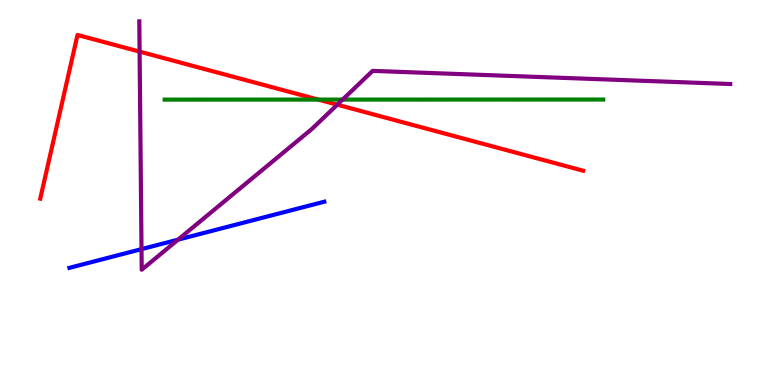[{'lines': ['blue', 'red'], 'intersections': []}, {'lines': ['green', 'red'], 'intersections': [{'x': 4.11, 'y': 7.41}]}, {'lines': ['purple', 'red'], 'intersections': [{'x': 1.8, 'y': 8.66}, {'x': 4.35, 'y': 7.28}]}, {'lines': ['blue', 'green'], 'intersections': []}, {'lines': ['blue', 'purple'], 'intersections': [{'x': 1.83, 'y': 3.53}, {'x': 2.3, 'y': 3.78}]}, {'lines': ['green', 'purple'], 'intersections': [{'x': 4.42, 'y': 7.41}]}]